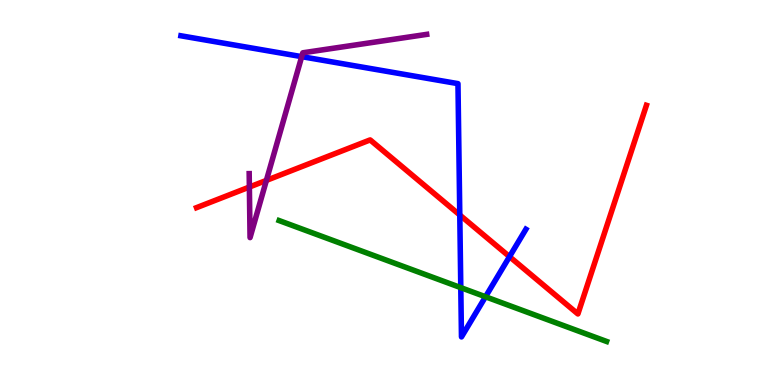[{'lines': ['blue', 'red'], 'intersections': [{'x': 5.93, 'y': 4.42}, {'x': 6.57, 'y': 3.33}]}, {'lines': ['green', 'red'], 'intersections': []}, {'lines': ['purple', 'red'], 'intersections': [{'x': 3.22, 'y': 5.14}, {'x': 3.44, 'y': 5.31}]}, {'lines': ['blue', 'green'], 'intersections': [{'x': 5.95, 'y': 2.53}, {'x': 6.26, 'y': 2.29}]}, {'lines': ['blue', 'purple'], 'intersections': [{'x': 3.89, 'y': 8.53}]}, {'lines': ['green', 'purple'], 'intersections': []}]